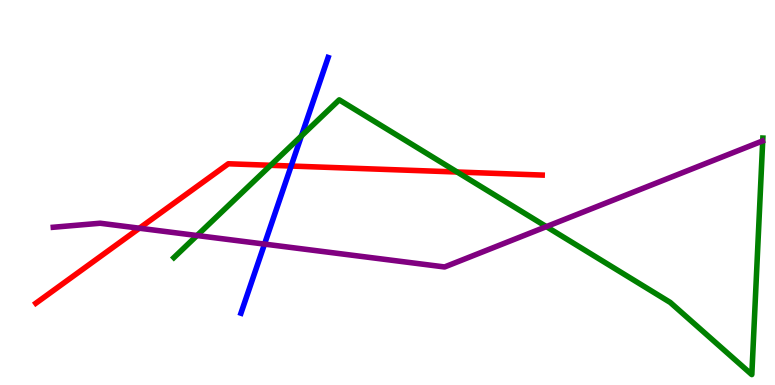[{'lines': ['blue', 'red'], 'intersections': [{'x': 3.76, 'y': 5.69}]}, {'lines': ['green', 'red'], 'intersections': [{'x': 3.49, 'y': 5.71}, {'x': 5.9, 'y': 5.53}]}, {'lines': ['purple', 'red'], 'intersections': [{'x': 1.8, 'y': 4.07}]}, {'lines': ['blue', 'green'], 'intersections': [{'x': 3.89, 'y': 6.47}]}, {'lines': ['blue', 'purple'], 'intersections': [{'x': 3.41, 'y': 3.66}]}, {'lines': ['green', 'purple'], 'intersections': [{'x': 2.54, 'y': 3.88}, {'x': 7.05, 'y': 4.11}]}]